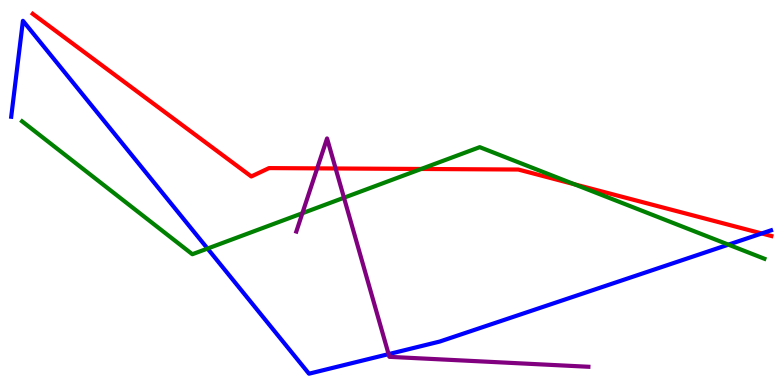[{'lines': ['blue', 'red'], 'intersections': [{'x': 9.83, 'y': 3.94}]}, {'lines': ['green', 'red'], 'intersections': [{'x': 5.43, 'y': 5.61}, {'x': 7.41, 'y': 5.21}]}, {'lines': ['purple', 'red'], 'intersections': [{'x': 4.09, 'y': 5.63}, {'x': 4.33, 'y': 5.62}]}, {'lines': ['blue', 'green'], 'intersections': [{'x': 2.68, 'y': 3.54}, {'x': 9.4, 'y': 3.65}]}, {'lines': ['blue', 'purple'], 'intersections': [{'x': 5.01, 'y': 0.802}]}, {'lines': ['green', 'purple'], 'intersections': [{'x': 3.9, 'y': 4.46}, {'x': 4.44, 'y': 4.86}]}]